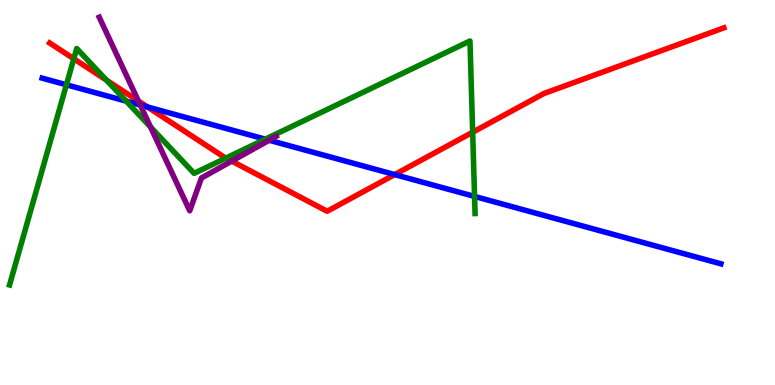[{'lines': ['blue', 'red'], 'intersections': [{'x': 1.9, 'y': 7.22}, {'x': 5.09, 'y': 5.47}]}, {'lines': ['green', 'red'], 'intersections': [{'x': 0.952, 'y': 8.47}, {'x': 1.37, 'y': 7.92}, {'x': 2.92, 'y': 5.89}, {'x': 6.1, 'y': 6.57}]}, {'lines': ['purple', 'red'], 'intersections': [{'x': 1.79, 'y': 7.38}, {'x': 2.99, 'y': 5.82}]}, {'lines': ['blue', 'green'], 'intersections': [{'x': 0.857, 'y': 7.8}, {'x': 1.63, 'y': 7.37}, {'x': 3.42, 'y': 6.38}, {'x': 6.12, 'y': 4.9}]}, {'lines': ['blue', 'purple'], 'intersections': [{'x': 1.81, 'y': 7.27}, {'x': 3.47, 'y': 6.36}]}, {'lines': ['green', 'purple'], 'intersections': [{'x': 1.94, 'y': 6.7}]}]